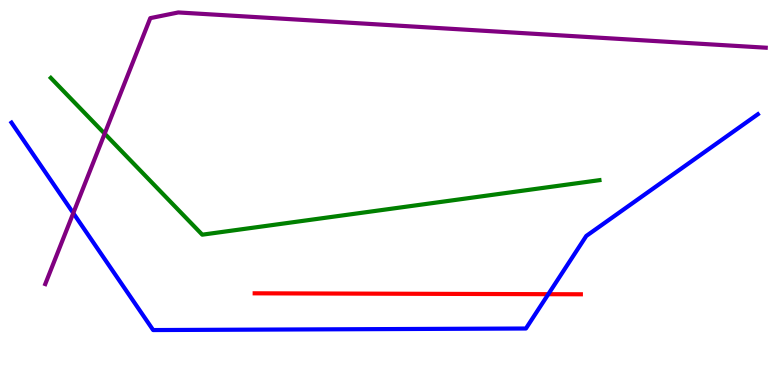[{'lines': ['blue', 'red'], 'intersections': [{'x': 7.07, 'y': 2.36}]}, {'lines': ['green', 'red'], 'intersections': []}, {'lines': ['purple', 'red'], 'intersections': []}, {'lines': ['blue', 'green'], 'intersections': []}, {'lines': ['blue', 'purple'], 'intersections': [{'x': 0.946, 'y': 4.46}]}, {'lines': ['green', 'purple'], 'intersections': [{'x': 1.35, 'y': 6.53}]}]